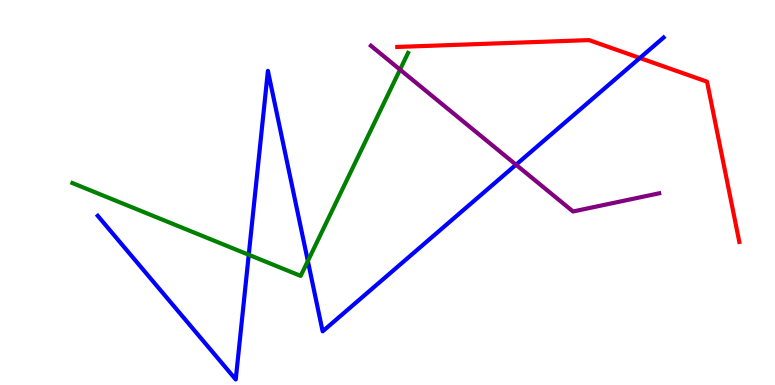[{'lines': ['blue', 'red'], 'intersections': [{'x': 8.26, 'y': 8.49}]}, {'lines': ['green', 'red'], 'intersections': []}, {'lines': ['purple', 'red'], 'intersections': []}, {'lines': ['blue', 'green'], 'intersections': [{'x': 3.21, 'y': 3.38}, {'x': 3.97, 'y': 3.22}]}, {'lines': ['blue', 'purple'], 'intersections': [{'x': 6.66, 'y': 5.72}]}, {'lines': ['green', 'purple'], 'intersections': [{'x': 5.16, 'y': 8.19}]}]